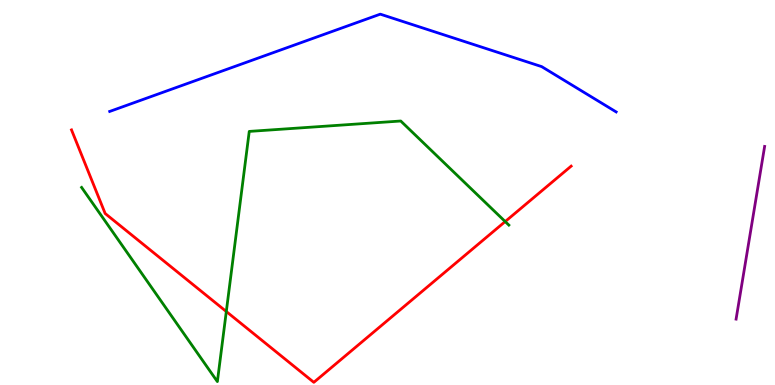[{'lines': ['blue', 'red'], 'intersections': []}, {'lines': ['green', 'red'], 'intersections': [{'x': 2.92, 'y': 1.91}, {'x': 6.52, 'y': 4.25}]}, {'lines': ['purple', 'red'], 'intersections': []}, {'lines': ['blue', 'green'], 'intersections': []}, {'lines': ['blue', 'purple'], 'intersections': []}, {'lines': ['green', 'purple'], 'intersections': []}]